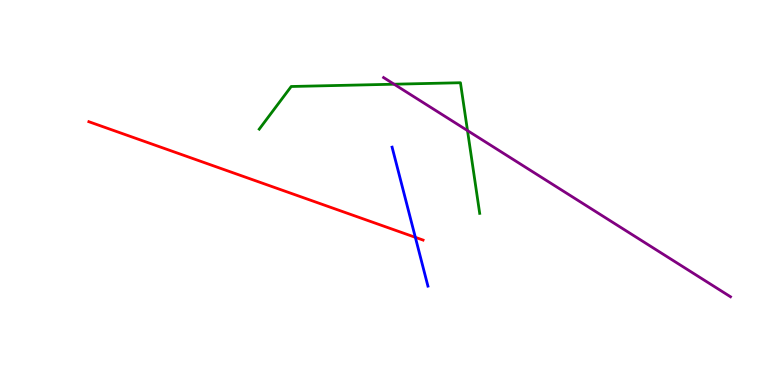[{'lines': ['blue', 'red'], 'intersections': [{'x': 5.36, 'y': 3.84}]}, {'lines': ['green', 'red'], 'intersections': []}, {'lines': ['purple', 'red'], 'intersections': []}, {'lines': ['blue', 'green'], 'intersections': []}, {'lines': ['blue', 'purple'], 'intersections': []}, {'lines': ['green', 'purple'], 'intersections': [{'x': 5.09, 'y': 7.81}, {'x': 6.03, 'y': 6.61}]}]